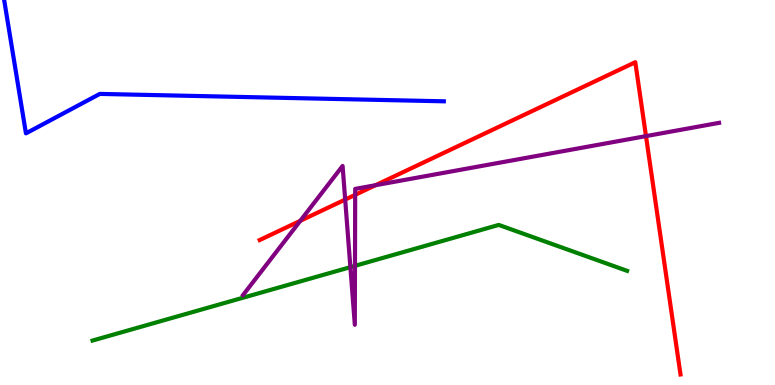[{'lines': ['blue', 'red'], 'intersections': []}, {'lines': ['green', 'red'], 'intersections': []}, {'lines': ['purple', 'red'], 'intersections': [{'x': 3.87, 'y': 4.26}, {'x': 4.45, 'y': 4.82}, {'x': 4.58, 'y': 4.94}, {'x': 4.85, 'y': 5.19}, {'x': 8.34, 'y': 6.46}]}, {'lines': ['blue', 'green'], 'intersections': []}, {'lines': ['blue', 'purple'], 'intersections': []}, {'lines': ['green', 'purple'], 'intersections': [{'x': 4.52, 'y': 3.06}, {'x': 4.58, 'y': 3.09}]}]